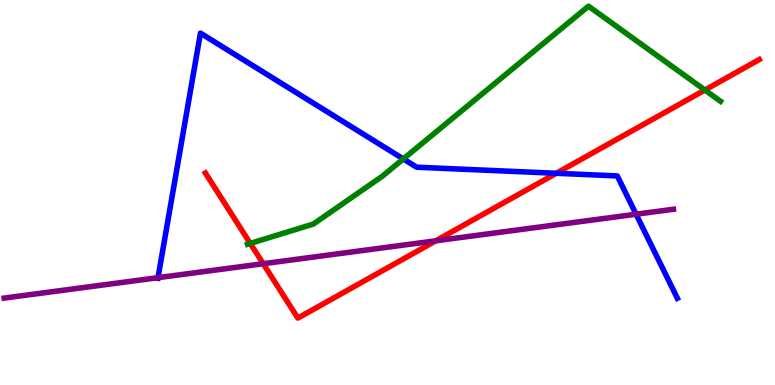[{'lines': ['blue', 'red'], 'intersections': [{'x': 7.18, 'y': 5.5}]}, {'lines': ['green', 'red'], 'intersections': [{'x': 3.23, 'y': 3.68}, {'x': 9.1, 'y': 7.66}]}, {'lines': ['purple', 'red'], 'intersections': [{'x': 3.4, 'y': 3.15}, {'x': 5.62, 'y': 3.75}]}, {'lines': ['blue', 'green'], 'intersections': [{'x': 5.2, 'y': 5.87}]}, {'lines': ['blue', 'purple'], 'intersections': [{'x': 2.04, 'y': 2.79}, {'x': 8.21, 'y': 4.44}]}, {'lines': ['green', 'purple'], 'intersections': []}]